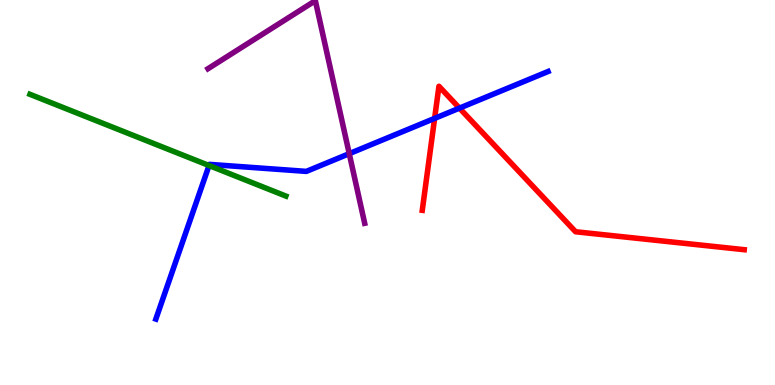[{'lines': ['blue', 'red'], 'intersections': [{'x': 5.61, 'y': 6.92}, {'x': 5.93, 'y': 7.19}]}, {'lines': ['green', 'red'], 'intersections': []}, {'lines': ['purple', 'red'], 'intersections': []}, {'lines': ['blue', 'green'], 'intersections': [{'x': 2.7, 'y': 5.7}]}, {'lines': ['blue', 'purple'], 'intersections': [{'x': 4.51, 'y': 6.01}]}, {'lines': ['green', 'purple'], 'intersections': []}]